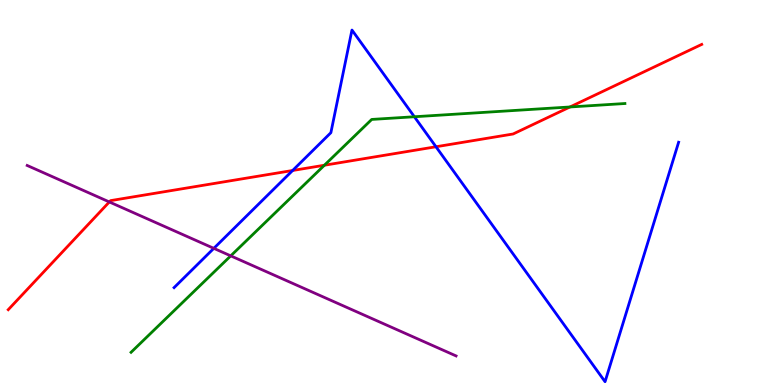[{'lines': ['blue', 'red'], 'intersections': [{'x': 3.78, 'y': 5.57}, {'x': 5.63, 'y': 6.19}]}, {'lines': ['green', 'red'], 'intersections': [{'x': 4.19, 'y': 5.71}, {'x': 7.35, 'y': 7.22}]}, {'lines': ['purple', 'red'], 'intersections': [{'x': 1.41, 'y': 4.75}]}, {'lines': ['blue', 'green'], 'intersections': [{'x': 5.35, 'y': 6.97}]}, {'lines': ['blue', 'purple'], 'intersections': [{'x': 2.76, 'y': 3.55}]}, {'lines': ['green', 'purple'], 'intersections': [{'x': 2.98, 'y': 3.35}]}]